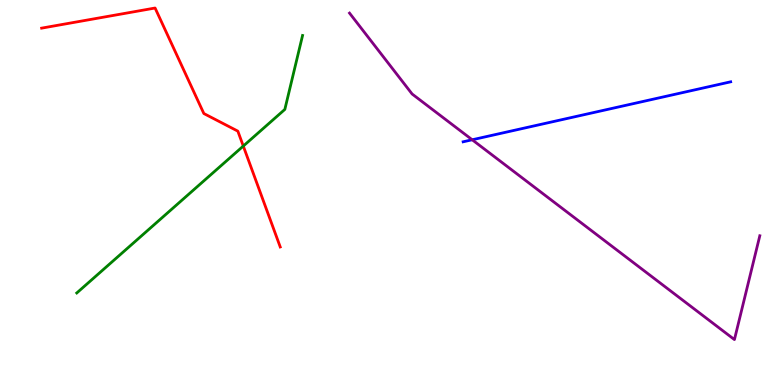[{'lines': ['blue', 'red'], 'intersections': []}, {'lines': ['green', 'red'], 'intersections': [{'x': 3.14, 'y': 6.21}]}, {'lines': ['purple', 'red'], 'intersections': []}, {'lines': ['blue', 'green'], 'intersections': []}, {'lines': ['blue', 'purple'], 'intersections': [{'x': 6.09, 'y': 6.37}]}, {'lines': ['green', 'purple'], 'intersections': []}]